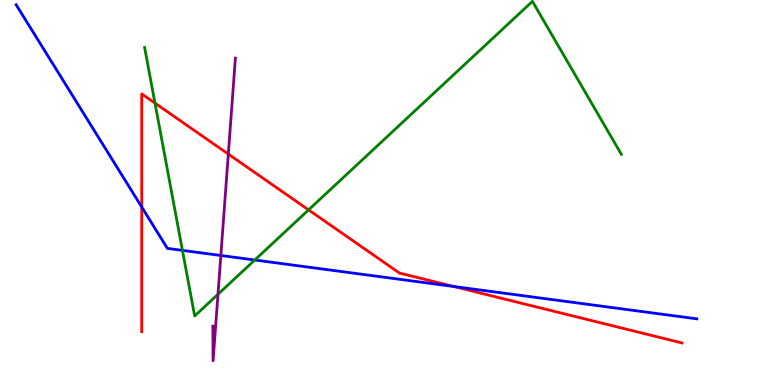[{'lines': ['blue', 'red'], 'intersections': [{'x': 1.83, 'y': 4.62}, {'x': 5.85, 'y': 2.56}]}, {'lines': ['green', 'red'], 'intersections': [{'x': 2.0, 'y': 7.32}, {'x': 3.98, 'y': 4.55}]}, {'lines': ['purple', 'red'], 'intersections': [{'x': 2.95, 'y': 6.0}]}, {'lines': ['blue', 'green'], 'intersections': [{'x': 2.35, 'y': 3.5}, {'x': 3.29, 'y': 3.25}]}, {'lines': ['blue', 'purple'], 'intersections': [{'x': 2.85, 'y': 3.36}]}, {'lines': ['green', 'purple'], 'intersections': [{'x': 2.81, 'y': 2.36}]}]